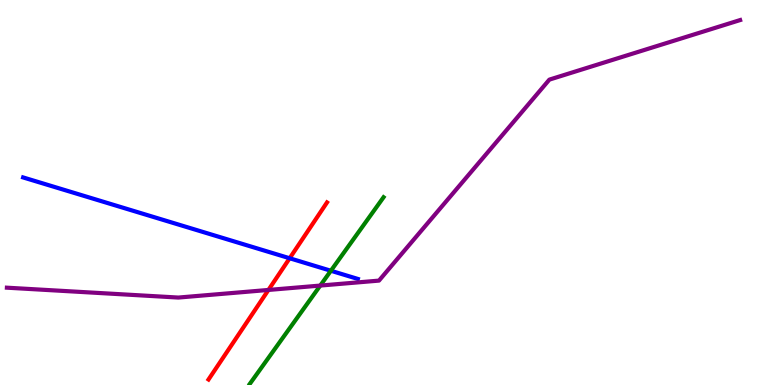[{'lines': ['blue', 'red'], 'intersections': [{'x': 3.74, 'y': 3.29}]}, {'lines': ['green', 'red'], 'intersections': []}, {'lines': ['purple', 'red'], 'intersections': [{'x': 3.46, 'y': 2.47}]}, {'lines': ['blue', 'green'], 'intersections': [{'x': 4.27, 'y': 2.97}]}, {'lines': ['blue', 'purple'], 'intersections': []}, {'lines': ['green', 'purple'], 'intersections': [{'x': 4.13, 'y': 2.58}]}]